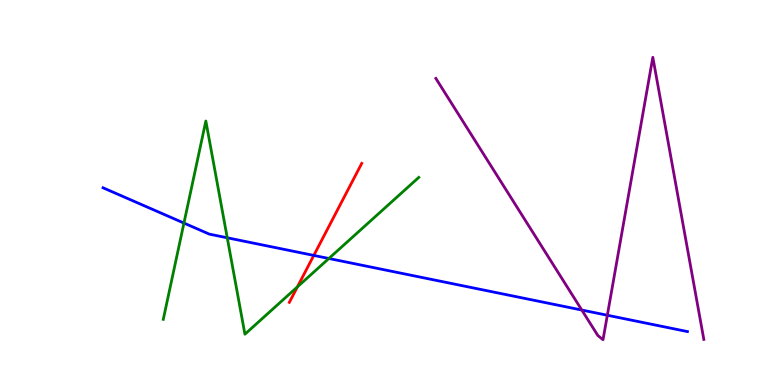[{'lines': ['blue', 'red'], 'intersections': [{'x': 4.05, 'y': 3.37}]}, {'lines': ['green', 'red'], 'intersections': [{'x': 3.84, 'y': 2.55}]}, {'lines': ['purple', 'red'], 'intersections': []}, {'lines': ['blue', 'green'], 'intersections': [{'x': 2.37, 'y': 4.21}, {'x': 2.93, 'y': 3.82}, {'x': 4.24, 'y': 3.29}]}, {'lines': ['blue', 'purple'], 'intersections': [{'x': 7.51, 'y': 1.95}, {'x': 7.84, 'y': 1.81}]}, {'lines': ['green', 'purple'], 'intersections': []}]